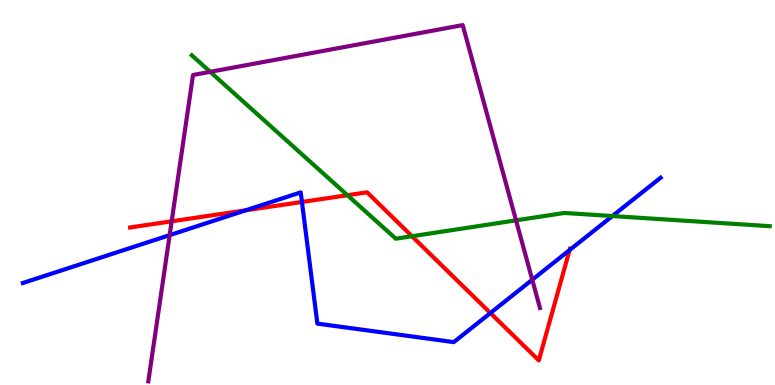[{'lines': ['blue', 'red'], 'intersections': [{'x': 3.17, 'y': 4.54}, {'x': 3.9, 'y': 4.75}, {'x': 6.33, 'y': 1.87}, {'x': 7.35, 'y': 3.51}]}, {'lines': ['green', 'red'], 'intersections': [{'x': 4.48, 'y': 4.93}, {'x': 5.32, 'y': 3.86}]}, {'lines': ['purple', 'red'], 'intersections': [{'x': 2.22, 'y': 4.25}]}, {'lines': ['blue', 'green'], 'intersections': [{'x': 7.9, 'y': 4.39}]}, {'lines': ['blue', 'purple'], 'intersections': [{'x': 2.19, 'y': 3.89}, {'x': 6.87, 'y': 2.73}]}, {'lines': ['green', 'purple'], 'intersections': [{'x': 2.71, 'y': 8.13}, {'x': 6.66, 'y': 4.28}]}]